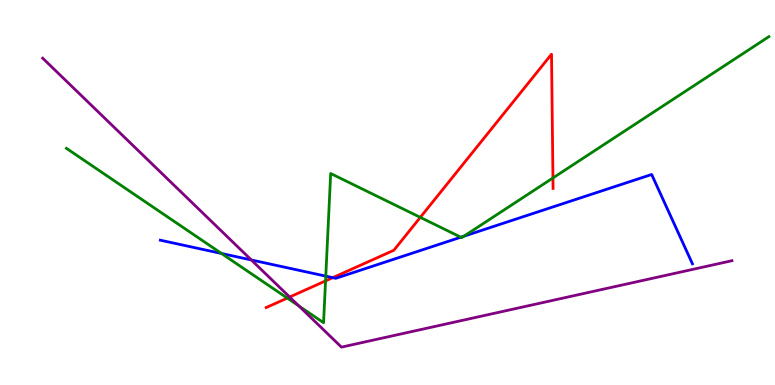[{'lines': ['blue', 'red'], 'intersections': [{'x': 4.29, 'y': 2.79}]}, {'lines': ['green', 'red'], 'intersections': [{'x': 3.71, 'y': 2.26}, {'x': 4.2, 'y': 2.7}, {'x': 5.42, 'y': 4.35}, {'x': 7.13, 'y': 5.38}]}, {'lines': ['purple', 'red'], 'intersections': [{'x': 3.74, 'y': 2.29}]}, {'lines': ['blue', 'green'], 'intersections': [{'x': 2.86, 'y': 3.42}, {'x': 4.2, 'y': 2.83}, {'x': 5.95, 'y': 3.84}, {'x': 5.99, 'y': 3.87}]}, {'lines': ['blue', 'purple'], 'intersections': [{'x': 3.24, 'y': 3.25}]}, {'lines': ['green', 'purple'], 'intersections': [{'x': 3.86, 'y': 2.05}]}]